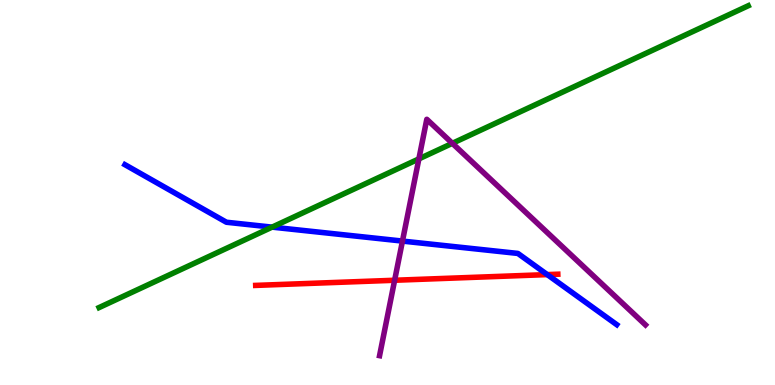[{'lines': ['blue', 'red'], 'intersections': [{'x': 7.06, 'y': 2.87}]}, {'lines': ['green', 'red'], 'intersections': []}, {'lines': ['purple', 'red'], 'intersections': [{'x': 5.09, 'y': 2.72}]}, {'lines': ['blue', 'green'], 'intersections': [{'x': 3.51, 'y': 4.1}]}, {'lines': ['blue', 'purple'], 'intersections': [{'x': 5.19, 'y': 3.74}]}, {'lines': ['green', 'purple'], 'intersections': [{'x': 5.4, 'y': 5.87}, {'x': 5.84, 'y': 6.28}]}]